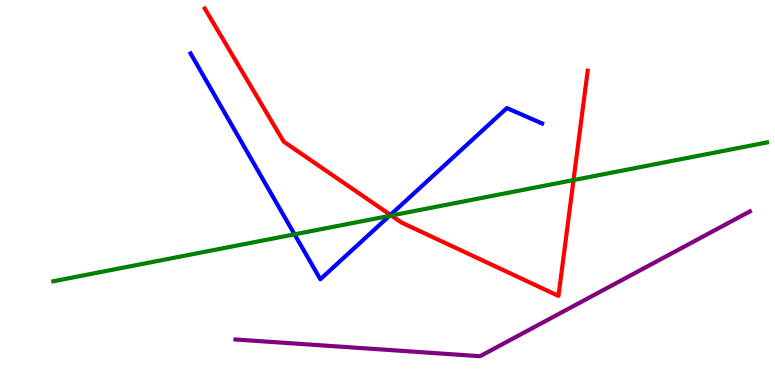[{'lines': ['blue', 'red'], 'intersections': [{'x': 5.04, 'y': 4.42}]}, {'lines': ['green', 'red'], 'intersections': [{'x': 5.05, 'y': 4.4}, {'x': 7.4, 'y': 5.32}]}, {'lines': ['purple', 'red'], 'intersections': []}, {'lines': ['blue', 'green'], 'intersections': [{'x': 3.8, 'y': 3.91}, {'x': 5.02, 'y': 4.39}]}, {'lines': ['blue', 'purple'], 'intersections': []}, {'lines': ['green', 'purple'], 'intersections': []}]